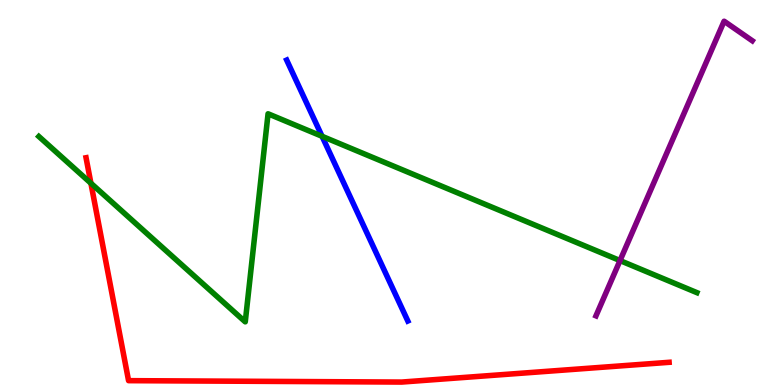[{'lines': ['blue', 'red'], 'intersections': []}, {'lines': ['green', 'red'], 'intersections': [{'x': 1.17, 'y': 5.24}]}, {'lines': ['purple', 'red'], 'intersections': []}, {'lines': ['blue', 'green'], 'intersections': [{'x': 4.16, 'y': 6.46}]}, {'lines': ['blue', 'purple'], 'intersections': []}, {'lines': ['green', 'purple'], 'intersections': [{'x': 8.0, 'y': 3.23}]}]